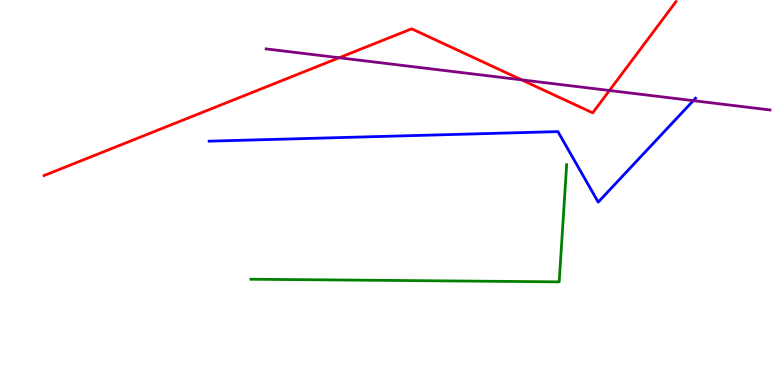[{'lines': ['blue', 'red'], 'intersections': []}, {'lines': ['green', 'red'], 'intersections': []}, {'lines': ['purple', 'red'], 'intersections': [{'x': 4.38, 'y': 8.5}, {'x': 6.73, 'y': 7.93}, {'x': 7.86, 'y': 7.65}]}, {'lines': ['blue', 'green'], 'intersections': []}, {'lines': ['blue', 'purple'], 'intersections': [{'x': 8.95, 'y': 7.39}]}, {'lines': ['green', 'purple'], 'intersections': []}]